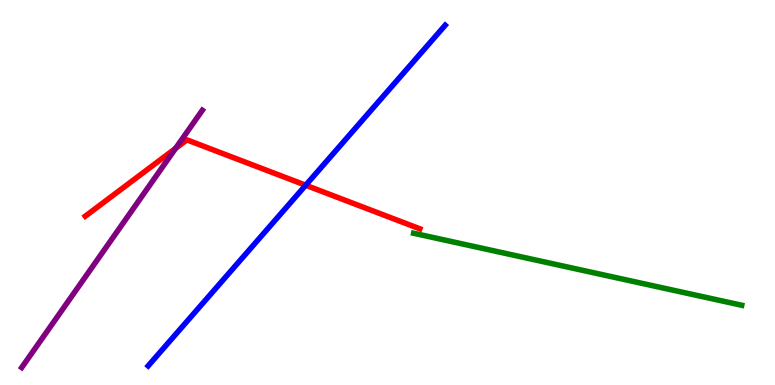[{'lines': ['blue', 'red'], 'intersections': [{'x': 3.94, 'y': 5.19}]}, {'lines': ['green', 'red'], 'intersections': []}, {'lines': ['purple', 'red'], 'intersections': [{'x': 2.27, 'y': 6.15}]}, {'lines': ['blue', 'green'], 'intersections': []}, {'lines': ['blue', 'purple'], 'intersections': []}, {'lines': ['green', 'purple'], 'intersections': []}]